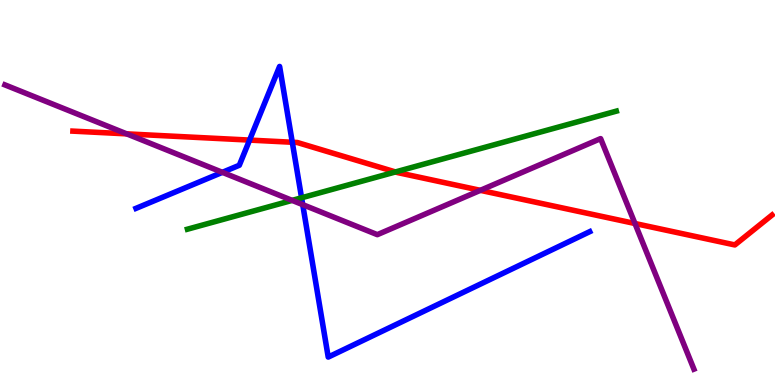[{'lines': ['blue', 'red'], 'intersections': [{'x': 3.22, 'y': 6.36}, {'x': 3.77, 'y': 6.3}]}, {'lines': ['green', 'red'], 'intersections': [{'x': 5.1, 'y': 5.53}]}, {'lines': ['purple', 'red'], 'intersections': [{'x': 1.63, 'y': 6.52}, {'x': 6.2, 'y': 5.06}, {'x': 8.19, 'y': 4.19}]}, {'lines': ['blue', 'green'], 'intersections': [{'x': 3.89, 'y': 4.86}]}, {'lines': ['blue', 'purple'], 'intersections': [{'x': 2.87, 'y': 5.52}, {'x': 3.91, 'y': 4.68}]}, {'lines': ['green', 'purple'], 'intersections': [{'x': 3.77, 'y': 4.8}]}]